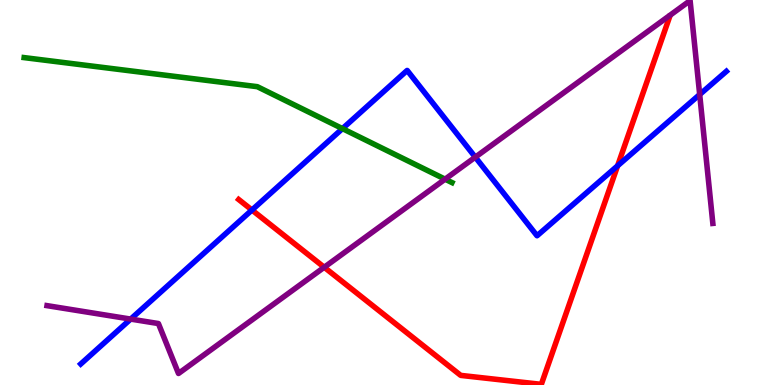[{'lines': ['blue', 'red'], 'intersections': [{'x': 3.25, 'y': 4.55}, {'x': 7.97, 'y': 5.69}]}, {'lines': ['green', 'red'], 'intersections': []}, {'lines': ['purple', 'red'], 'intersections': [{'x': 4.18, 'y': 3.06}]}, {'lines': ['blue', 'green'], 'intersections': [{'x': 4.42, 'y': 6.66}]}, {'lines': ['blue', 'purple'], 'intersections': [{'x': 1.69, 'y': 1.71}, {'x': 6.13, 'y': 5.92}, {'x': 9.03, 'y': 7.54}]}, {'lines': ['green', 'purple'], 'intersections': [{'x': 5.74, 'y': 5.35}]}]